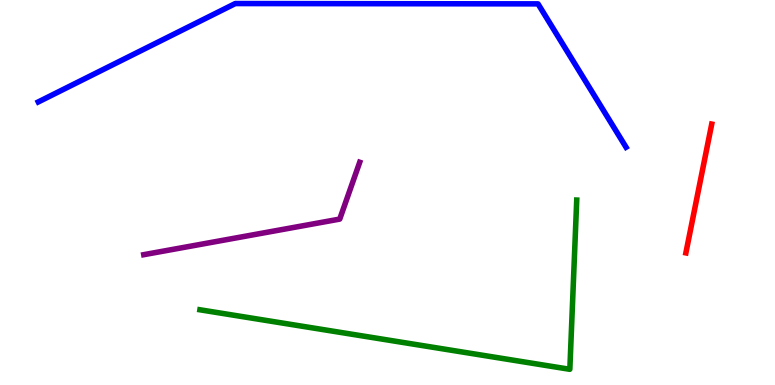[{'lines': ['blue', 'red'], 'intersections': []}, {'lines': ['green', 'red'], 'intersections': []}, {'lines': ['purple', 'red'], 'intersections': []}, {'lines': ['blue', 'green'], 'intersections': []}, {'lines': ['blue', 'purple'], 'intersections': []}, {'lines': ['green', 'purple'], 'intersections': []}]